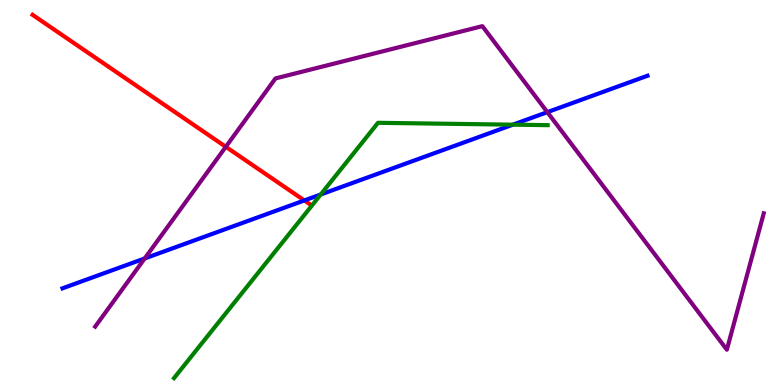[{'lines': ['blue', 'red'], 'intersections': [{'x': 3.93, 'y': 4.79}]}, {'lines': ['green', 'red'], 'intersections': []}, {'lines': ['purple', 'red'], 'intersections': [{'x': 2.91, 'y': 6.19}]}, {'lines': ['blue', 'green'], 'intersections': [{'x': 4.14, 'y': 4.95}, {'x': 6.62, 'y': 6.76}]}, {'lines': ['blue', 'purple'], 'intersections': [{'x': 1.87, 'y': 3.29}, {'x': 7.06, 'y': 7.09}]}, {'lines': ['green', 'purple'], 'intersections': []}]